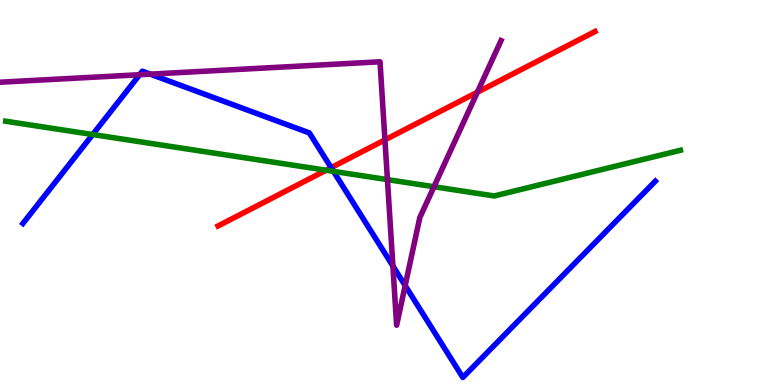[{'lines': ['blue', 'red'], 'intersections': [{'x': 4.27, 'y': 5.65}]}, {'lines': ['green', 'red'], 'intersections': [{'x': 4.21, 'y': 5.58}]}, {'lines': ['purple', 'red'], 'intersections': [{'x': 4.97, 'y': 6.37}, {'x': 6.16, 'y': 7.6}]}, {'lines': ['blue', 'green'], 'intersections': [{'x': 1.2, 'y': 6.51}, {'x': 4.3, 'y': 5.55}]}, {'lines': ['blue', 'purple'], 'intersections': [{'x': 1.8, 'y': 8.06}, {'x': 1.94, 'y': 8.07}, {'x': 5.07, 'y': 3.09}, {'x': 5.23, 'y': 2.58}]}, {'lines': ['green', 'purple'], 'intersections': [{'x': 5.0, 'y': 5.33}, {'x': 5.6, 'y': 5.15}]}]